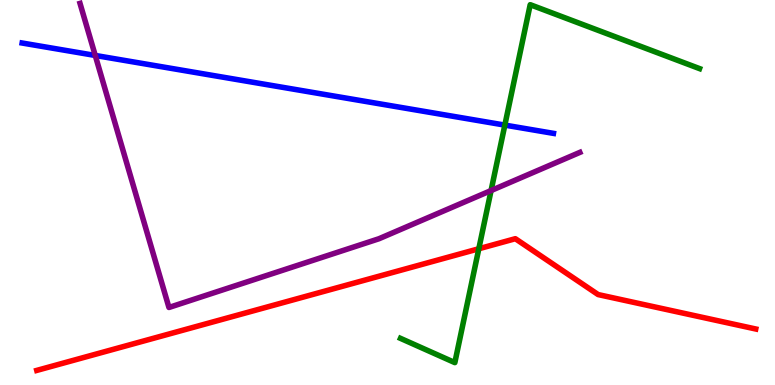[{'lines': ['blue', 'red'], 'intersections': []}, {'lines': ['green', 'red'], 'intersections': [{'x': 6.18, 'y': 3.54}]}, {'lines': ['purple', 'red'], 'intersections': []}, {'lines': ['blue', 'green'], 'intersections': [{'x': 6.51, 'y': 6.75}]}, {'lines': ['blue', 'purple'], 'intersections': [{'x': 1.23, 'y': 8.56}]}, {'lines': ['green', 'purple'], 'intersections': [{'x': 6.34, 'y': 5.05}]}]